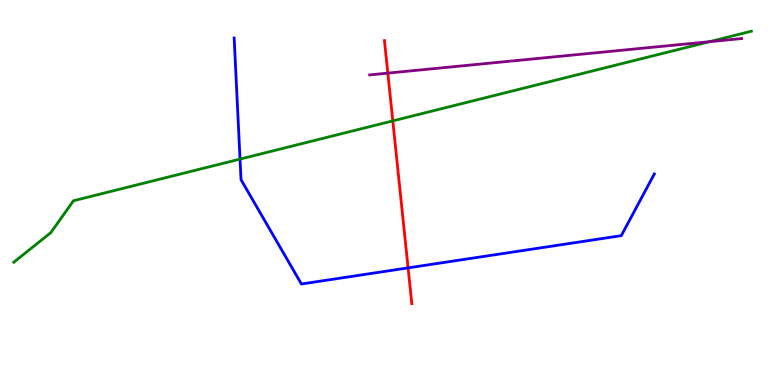[{'lines': ['blue', 'red'], 'intersections': [{'x': 5.27, 'y': 3.04}]}, {'lines': ['green', 'red'], 'intersections': [{'x': 5.07, 'y': 6.86}]}, {'lines': ['purple', 'red'], 'intersections': [{'x': 5.0, 'y': 8.1}]}, {'lines': ['blue', 'green'], 'intersections': [{'x': 3.1, 'y': 5.87}]}, {'lines': ['blue', 'purple'], 'intersections': []}, {'lines': ['green', 'purple'], 'intersections': [{'x': 9.16, 'y': 8.92}]}]